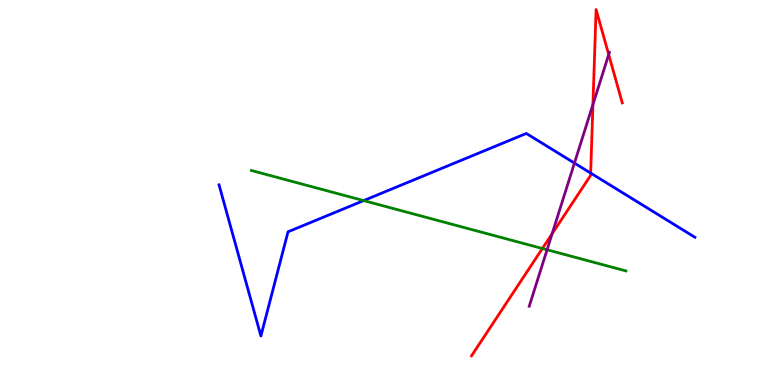[{'lines': ['blue', 'red'], 'intersections': [{'x': 7.62, 'y': 5.5}]}, {'lines': ['green', 'red'], 'intersections': [{'x': 7.0, 'y': 3.55}]}, {'lines': ['purple', 'red'], 'intersections': [{'x': 7.12, 'y': 3.93}, {'x': 7.65, 'y': 7.29}, {'x': 7.85, 'y': 8.58}]}, {'lines': ['blue', 'green'], 'intersections': [{'x': 4.69, 'y': 4.79}]}, {'lines': ['blue', 'purple'], 'intersections': [{'x': 7.41, 'y': 5.76}]}, {'lines': ['green', 'purple'], 'intersections': [{'x': 7.06, 'y': 3.51}]}]